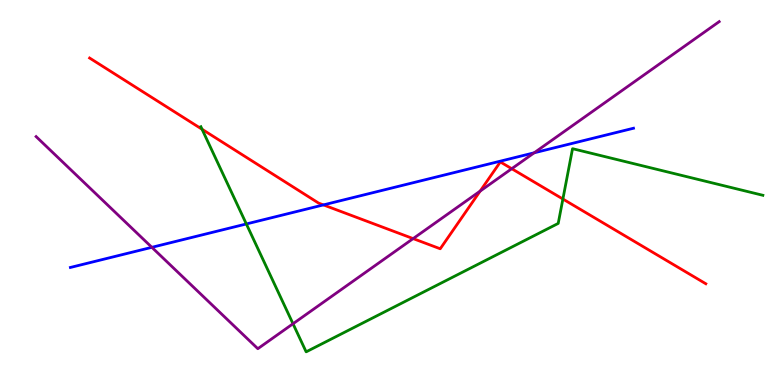[{'lines': ['blue', 'red'], 'intersections': [{'x': 4.17, 'y': 4.68}]}, {'lines': ['green', 'red'], 'intersections': [{'x': 2.61, 'y': 6.64}, {'x': 7.26, 'y': 4.83}]}, {'lines': ['purple', 'red'], 'intersections': [{'x': 5.33, 'y': 3.8}, {'x': 6.2, 'y': 5.04}, {'x': 6.6, 'y': 5.62}]}, {'lines': ['blue', 'green'], 'intersections': [{'x': 3.18, 'y': 4.18}]}, {'lines': ['blue', 'purple'], 'intersections': [{'x': 1.96, 'y': 3.58}, {'x': 6.89, 'y': 6.03}]}, {'lines': ['green', 'purple'], 'intersections': [{'x': 3.78, 'y': 1.59}]}]